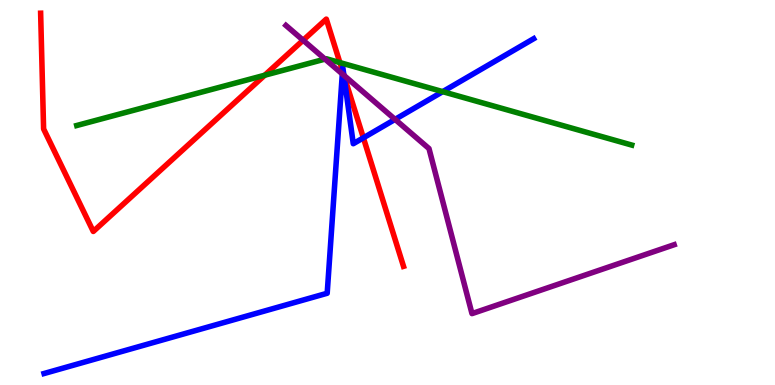[{'lines': ['blue', 'red'], 'intersections': [{'x': 4.42, 'y': 8.16}, {'x': 4.44, 'y': 8.04}, {'x': 4.69, 'y': 6.42}]}, {'lines': ['green', 'red'], 'intersections': [{'x': 3.42, 'y': 8.05}, {'x': 4.39, 'y': 8.37}]}, {'lines': ['purple', 'red'], 'intersections': [{'x': 3.91, 'y': 8.95}, {'x': 4.44, 'y': 8.04}]}, {'lines': ['blue', 'green'], 'intersections': [{'x': 5.71, 'y': 7.62}]}, {'lines': ['blue', 'purple'], 'intersections': [{'x': 4.42, 'y': 8.08}, {'x': 4.44, 'y': 8.04}, {'x': 5.1, 'y': 6.9}]}, {'lines': ['green', 'purple'], 'intersections': [{'x': 4.19, 'y': 8.47}]}]